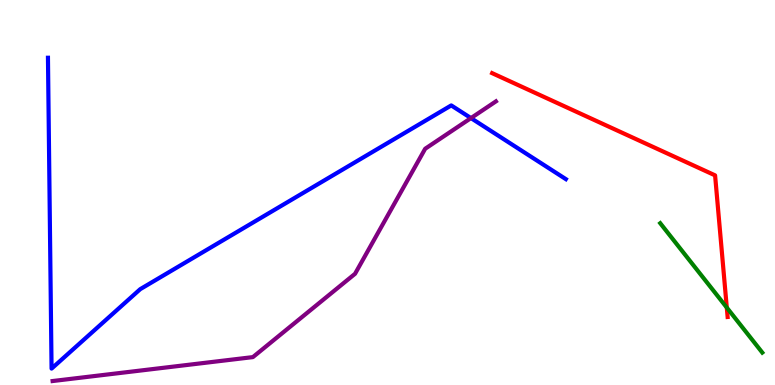[{'lines': ['blue', 'red'], 'intersections': []}, {'lines': ['green', 'red'], 'intersections': [{'x': 9.38, 'y': 2.01}]}, {'lines': ['purple', 'red'], 'intersections': []}, {'lines': ['blue', 'green'], 'intersections': []}, {'lines': ['blue', 'purple'], 'intersections': [{'x': 6.08, 'y': 6.93}]}, {'lines': ['green', 'purple'], 'intersections': []}]